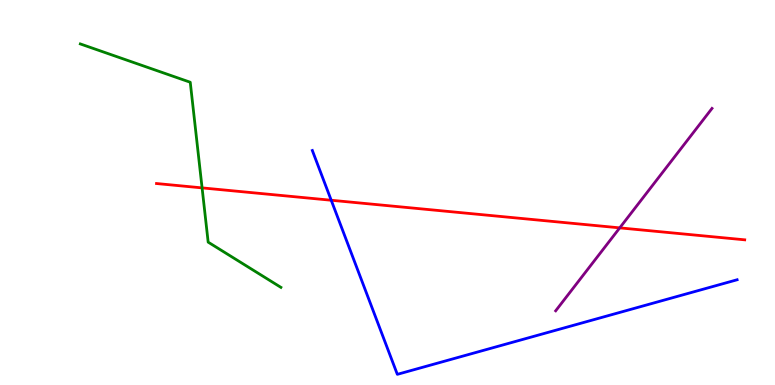[{'lines': ['blue', 'red'], 'intersections': [{'x': 4.27, 'y': 4.8}]}, {'lines': ['green', 'red'], 'intersections': [{'x': 2.61, 'y': 5.12}]}, {'lines': ['purple', 'red'], 'intersections': [{'x': 8.0, 'y': 4.08}]}, {'lines': ['blue', 'green'], 'intersections': []}, {'lines': ['blue', 'purple'], 'intersections': []}, {'lines': ['green', 'purple'], 'intersections': []}]